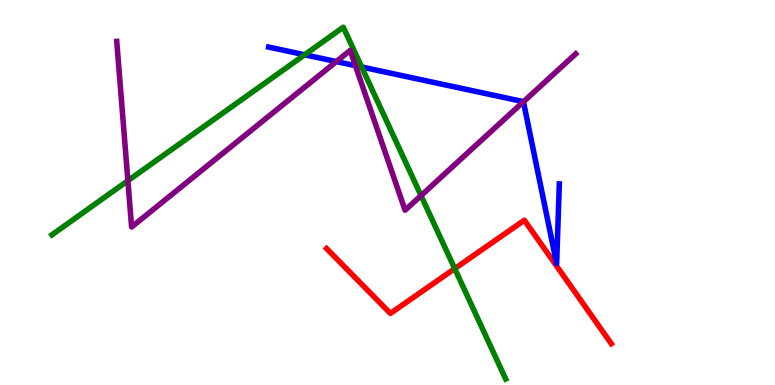[{'lines': ['blue', 'red'], 'intersections': []}, {'lines': ['green', 'red'], 'intersections': [{'x': 5.87, 'y': 3.02}]}, {'lines': ['purple', 'red'], 'intersections': []}, {'lines': ['blue', 'green'], 'intersections': [{'x': 3.93, 'y': 8.58}, {'x': 4.67, 'y': 8.26}]}, {'lines': ['blue', 'purple'], 'intersections': [{'x': 4.34, 'y': 8.4}, {'x': 4.59, 'y': 8.29}, {'x': 6.75, 'y': 7.36}]}, {'lines': ['green', 'purple'], 'intersections': [{'x': 1.65, 'y': 5.31}, {'x': 5.43, 'y': 4.92}]}]